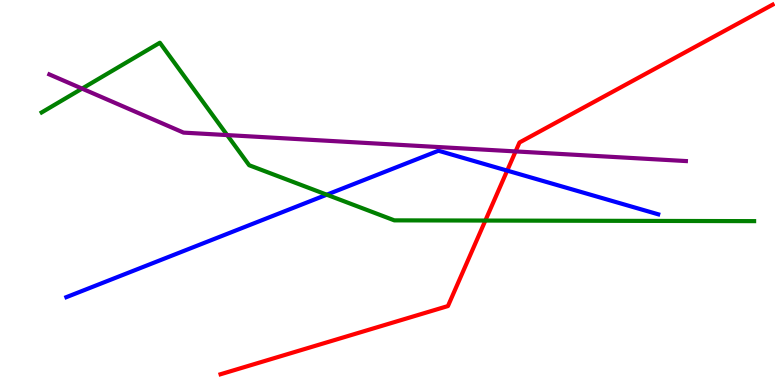[{'lines': ['blue', 'red'], 'intersections': [{'x': 6.54, 'y': 5.57}]}, {'lines': ['green', 'red'], 'intersections': [{'x': 6.26, 'y': 4.27}]}, {'lines': ['purple', 'red'], 'intersections': [{'x': 6.65, 'y': 6.07}]}, {'lines': ['blue', 'green'], 'intersections': [{'x': 4.22, 'y': 4.94}]}, {'lines': ['blue', 'purple'], 'intersections': []}, {'lines': ['green', 'purple'], 'intersections': [{'x': 1.06, 'y': 7.7}, {'x': 2.93, 'y': 6.49}]}]